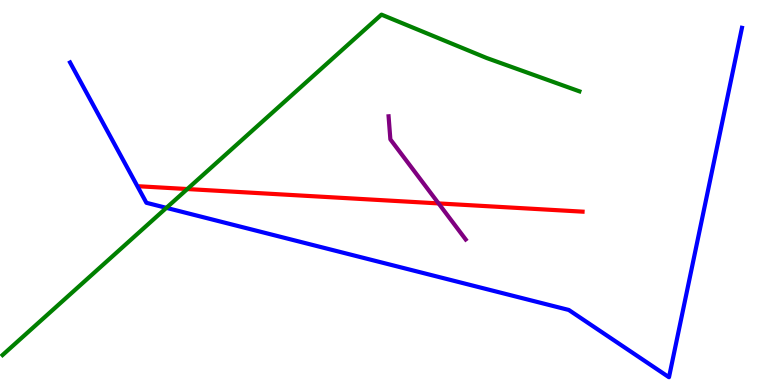[{'lines': ['blue', 'red'], 'intersections': []}, {'lines': ['green', 'red'], 'intersections': [{'x': 2.42, 'y': 5.09}]}, {'lines': ['purple', 'red'], 'intersections': [{'x': 5.66, 'y': 4.72}]}, {'lines': ['blue', 'green'], 'intersections': [{'x': 2.15, 'y': 4.6}]}, {'lines': ['blue', 'purple'], 'intersections': []}, {'lines': ['green', 'purple'], 'intersections': []}]